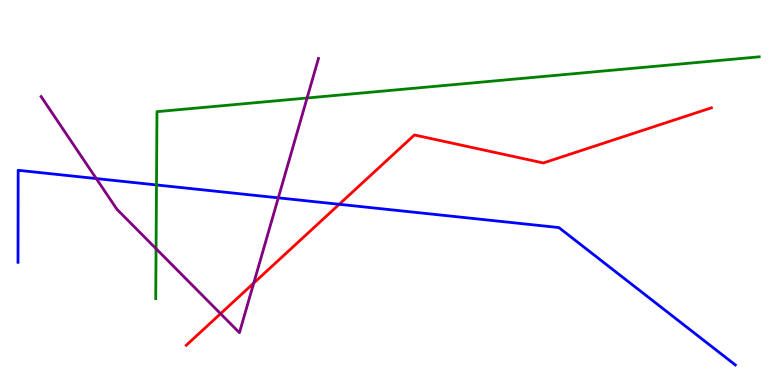[{'lines': ['blue', 'red'], 'intersections': [{'x': 4.38, 'y': 4.69}]}, {'lines': ['green', 'red'], 'intersections': []}, {'lines': ['purple', 'red'], 'intersections': [{'x': 2.85, 'y': 1.85}, {'x': 3.27, 'y': 2.65}]}, {'lines': ['blue', 'green'], 'intersections': [{'x': 2.02, 'y': 5.2}]}, {'lines': ['blue', 'purple'], 'intersections': [{'x': 1.24, 'y': 5.36}, {'x': 3.59, 'y': 4.86}]}, {'lines': ['green', 'purple'], 'intersections': [{'x': 2.01, 'y': 3.54}, {'x': 3.96, 'y': 7.45}]}]